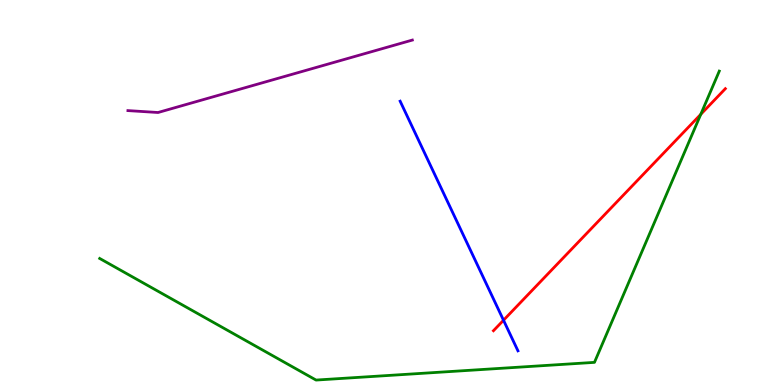[{'lines': ['blue', 'red'], 'intersections': [{'x': 6.5, 'y': 1.68}]}, {'lines': ['green', 'red'], 'intersections': [{'x': 9.04, 'y': 7.03}]}, {'lines': ['purple', 'red'], 'intersections': []}, {'lines': ['blue', 'green'], 'intersections': []}, {'lines': ['blue', 'purple'], 'intersections': []}, {'lines': ['green', 'purple'], 'intersections': []}]